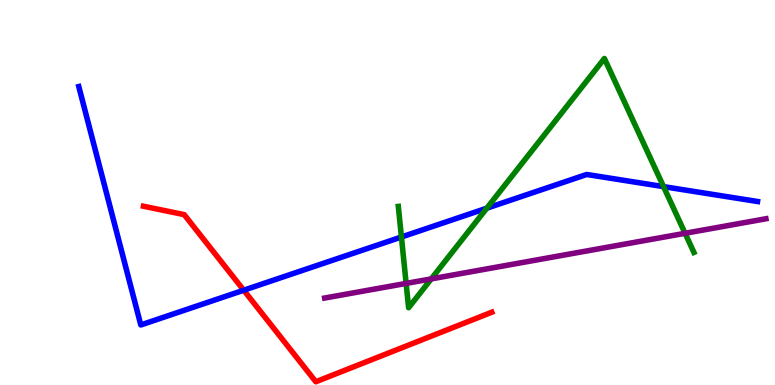[{'lines': ['blue', 'red'], 'intersections': [{'x': 3.14, 'y': 2.46}]}, {'lines': ['green', 'red'], 'intersections': []}, {'lines': ['purple', 'red'], 'intersections': []}, {'lines': ['blue', 'green'], 'intersections': [{'x': 5.18, 'y': 3.84}, {'x': 6.28, 'y': 4.59}, {'x': 8.56, 'y': 5.15}]}, {'lines': ['blue', 'purple'], 'intersections': []}, {'lines': ['green', 'purple'], 'intersections': [{'x': 5.24, 'y': 2.64}, {'x': 5.56, 'y': 2.76}, {'x': 8.84, 'y': 3.94}]}]